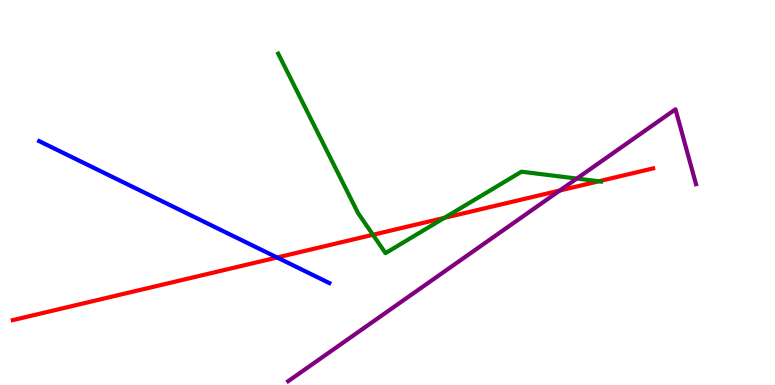[{'lines': ['blue', 'red'], 'intersections': [{'x': 3.58, 'y': 3.31}]}, {'lines': ['green', 'red'], 'intersections': [{'x': 4.81, 'y': 3.9}, {'x': 5.73, 'y': 4.34}, {'x': 7.73, 'y': 5.29}]}, {'lines': ['purple', 'red'], 'intersections': [{'x': 7.22, 'y': 5.05}]}, {'lines': ['blue', 'green'], 'intersections': []}, {'lines': ['blue', 'purple'], 'intersections': []}, {'lines': ['green', 'purple'], 'intersections': [{'x': 7.44, 'y': 5.36}]}]